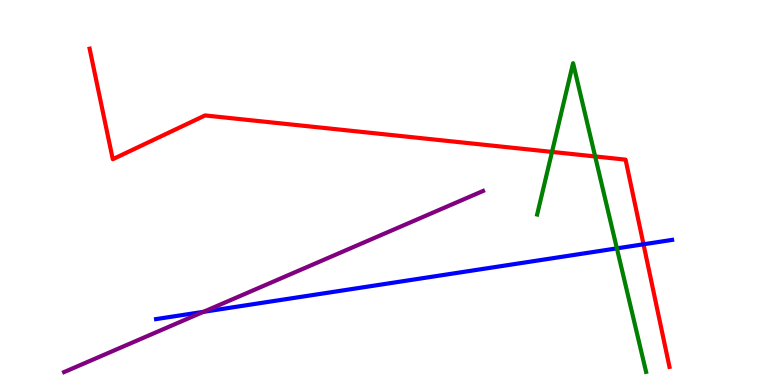[{'lines': ['blue', 'red'], 'intersections': [{'x': 8.3, 'y': 3.65}]}, {'lines': ['green', 'red'], 'intersections': [{'x': 7.12, 'y': 6.05}, {'x': 7.68, 'y': 5.94}]}, {'lines': ['purple', 'red'], 'intersections': []}, {'lines': ['blue', 'green'], 'intersections': [{'x': 7.96, 'y': 3.55}]}, {'lines': ['blue', 'purple'], 'intersections': [{'x': 2.63, 'y': 1.9}]}, {'lines': ['green', 'purple'], 'intersections': []}]